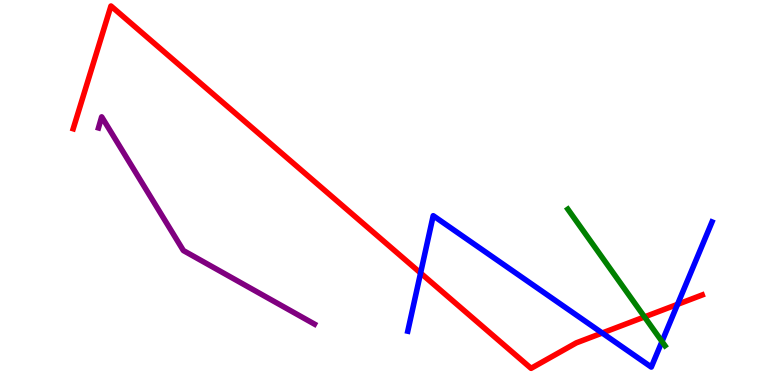[{'lines': ['blue', 'red'], 'intersections': [{'x': 5.43, 'y': 2.91}, {'x': 7.77, 'y': 1.35}, {'x': 8.74, 'y': 2.09}]}, {'lines': ['green', 'red'], 'intersections': [{'x': 8.32, 'y': 1.77}]}, {'lines': ['purple', 'red'], 'intersections': []}, {'lines': ['blue', 'green'], 'intersections': [{'x': 8.54, 'y': 1.13}]}, {'lines': ['blue', 'purple'], 'intersections': []}, {'lines': ['green', 'purple'], 'intersections': []}]